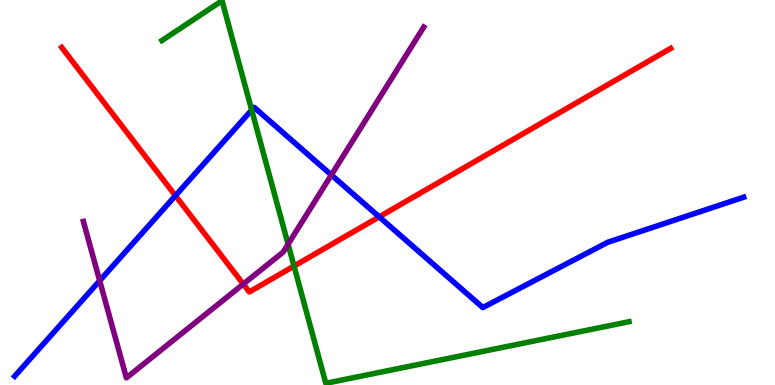[{'lines': ['blue', 'red'], 'intersections': [{'x': 2.26, 'y': 4.92}, {'x': 4.89, 'y': 4.37}]}, {'lines': ['green', 'red'], 'intersections': [{'x': 3.79, 'y': 3.09}]}, {'lines': ['purple', 'red'], 'intersections': [{'x': 3.14, 'y': 2.62}]}, {'lines': ['blue', 'green'], 'intersections': [{'x': 3.25, 'y': 7.14}]}, {'lines': ['blue', 'purple'], 'intersections': [{'x': 1.29, 'y': 2.71}, {'x': 4.28, 'y': 5.46}]}, {'lines': ['green', 'purple'], 'intersections': [{'x': 3.72, 'y': 3.66}]}]